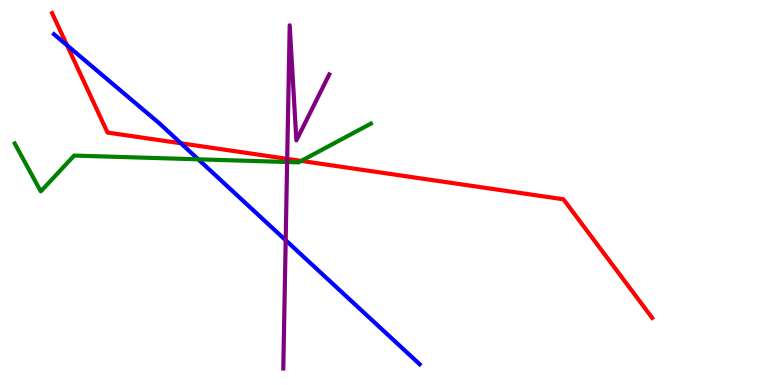[{'lines': ['blue', 'red'], 'intersections': [{'x': 0.865, 'y': 8.82}, {'x': 2.33, 'y': 6.28}]}, {'lines': ['green', 'red'], 'intersections': [{'x': 3.89, 'y': 5.82}]}, {'lines': ['purple', 'red'], 'intersections': [{'x': 3.71, 'y': 5.87}]}, {'lines': ['blue', 'green'], 'intersections': [{'x': 2.56, 'y': 5.86}]}, {'lines': ['blue', 'purple'], 'intersections': [{'x': 3.69, 'y': 3.76}]}, {'lines': ['green', 'purple'], 'intersections': [{'x': 3.71, 'y': 5.79}]}]